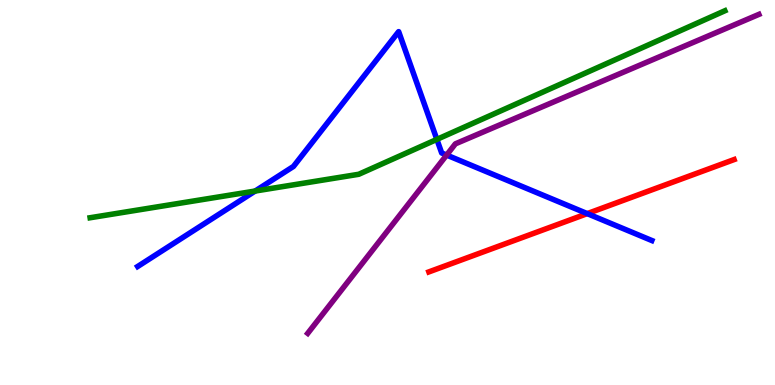[{'lines': ['blue', 'red'], 'intersections': [{'x': 7.58, 'y': 4.45}]}, {'lines': ['green', 'red'], 'intersections': []}, {'lines': ['purple', 'red'], 'intersections': []}, {'lines': ['blue', 'green'], 'intersections': [{'x': 3.29, 'y': 5.04}, {'x': 5.64, 'y': 6.38}]}, {'lines': ['blue', 'purple'], 'intersections': [{'x': 5.76, 'y': 5.97}]}, {'lines': ['green', 'purple'], 'intersections': []}]